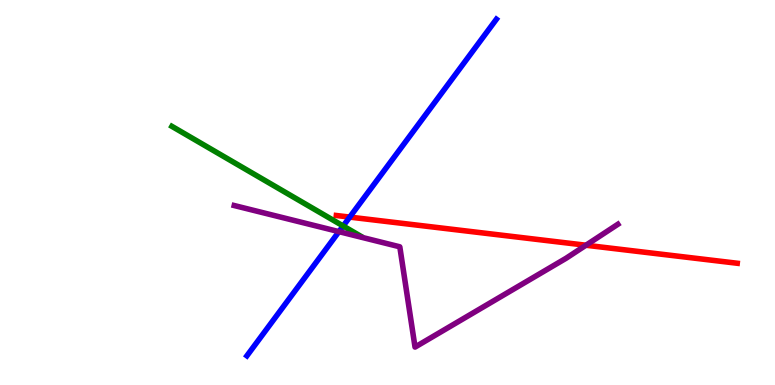[{'lines': ['blue', 'red'], 'intersections': [{'x': 4.51, 'y': 4.36}]}, {'lines': ['green', 'red'], 'intersections': []}, {'lines': ['purple', 'red'], 'intersections': [{'x': 7.56, 'y': 3.63}]}, {'lines': ['blue', 'green'], 'intersections': [{'x': 4.43, 'y': 4.13}]}, {'lines': ['blue', 'purple'], 'intersections': [{'x': 4.37, 'y': 3.98}]}, {'lines': ['green', 'purple'], 'intersections': []}]